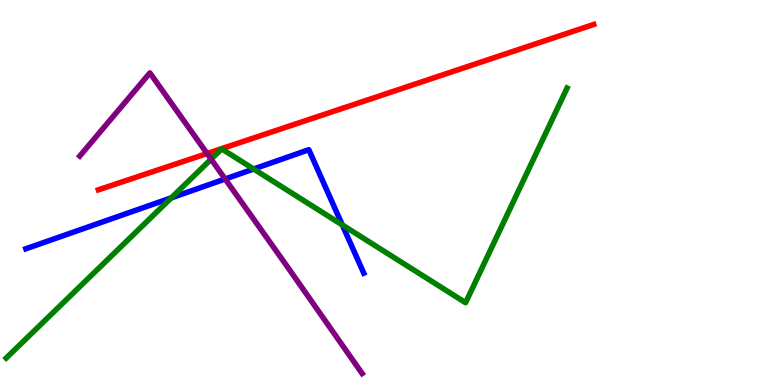[{'lines': ['blue', 'red'], 'intersections': []}, {'lines': ['green', 'red'], 'intersections': []}, {'lines': ['purple', 'red'], 'intersections': [{'x': 2.67, 'y': 6.01}]}, {'lines': ['blue', 'green'], 'intersections': [{'x': 2.21, 'y': 4.86}, {'x': 3.27, 'y': 5.61}, {'x': 4.42, 'y': 4.16}]}, {'lines': ['blue', 'purple'], 'intersections': [{'x': 2.91, 'y': 5.35}]}, {'lines': ['green', 'purple'], 'intersections': [{'x': 2.72, 'y': 5.86}]}]